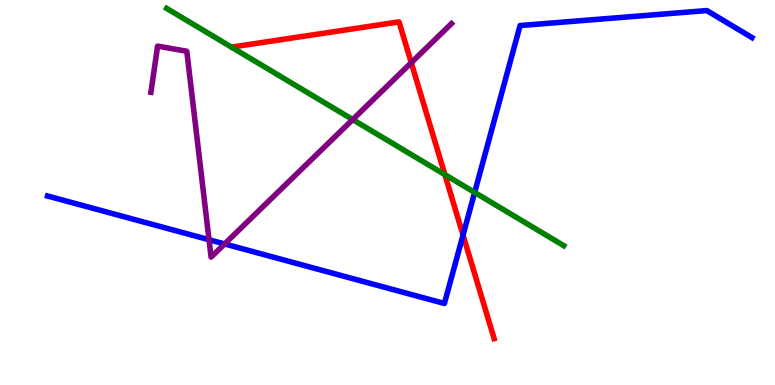[{'lines': ['blue', 'red'], 'intersections': [{'x': 5.97, 'y': 3.89}]}, {'lines': ['green', 'red'], 'intersections': [{'x': 5.74, 'y': 5.46}]}, {'lines': ['purple', 'red'], 'intersections': [{'x': 5.31, 'y': 8.37}]}, {'lines': ['blue', 'green'], 'intersections': [{'x': 6.12, 'y': 5.0}]}, {'lines': ['blue', 'purple'], 'intersections': [{'x': 2.7, 'y': 3.77}, {'x': 2.9, 'y': 3.66}]}, {'lines': ['green', 'purple'], 'intersections': [{'x': 4.55, 'y': 6.89}]}]